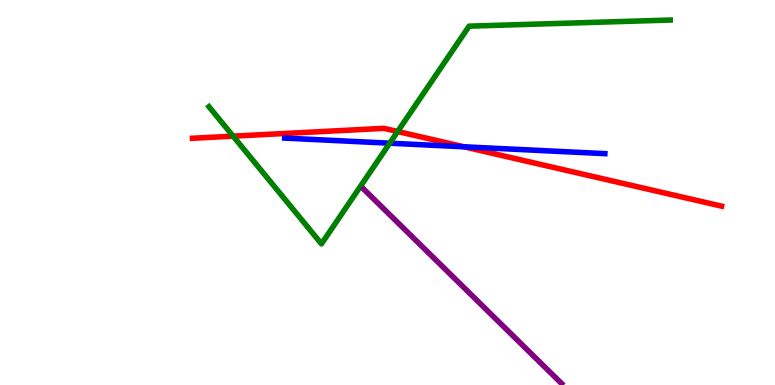[{'lines': ['blue', 'red'], 'intersections': [{'x': 5.99, 'y': 6.19}]}, {'lines': ['green', 'red'], 'intersections': [{'x': 3.01, 'y': 6.46}, {'x': 5.13, 'y': 6.58}]}, {'lines': ['purple', 'red'], 'intersections': []}, {'lines': ['blue', 'green'], 'intersections': [{'x': 5.03, 'y': 6.28}]}, {'lines': ['blue', 'purple'], 'intersections': []}, {'lines': ['green', 'purple'], 'intersections': []}]